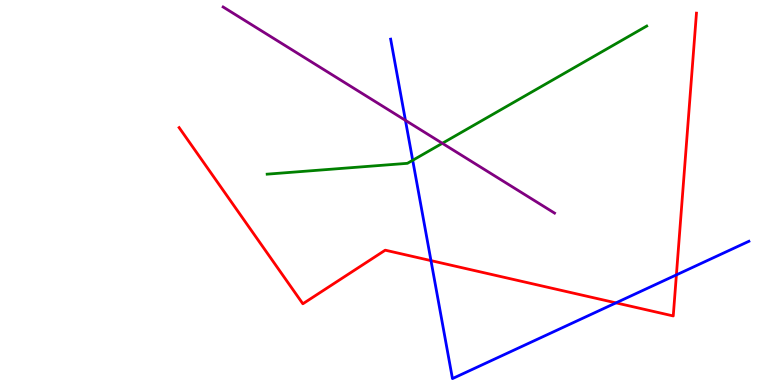[{'lines': ['blue', 'red'], 'intersections': [{'x': 5.56, 'y': 3.23}, {'x': 7.95, 'y': 2.13}, {'x': 8.73, 'y': 2.86}]}, {'lines': ['green', 'red'], 'intersections': []}, {'lines': ['purple', 'red'], 'intersections': []}, {'lines': ['blue', 'green'], 'intersections': [{'x': 5.33, 'y': 5.84}]}, {'lines': ['blue', 'purple'], 'intersections': [{'x': 5.23, 'y': 6.87}]}, {'lines': ['green', 'purple'], 'intersections': [{'x': 5.71, 'y': 6.28}]}]